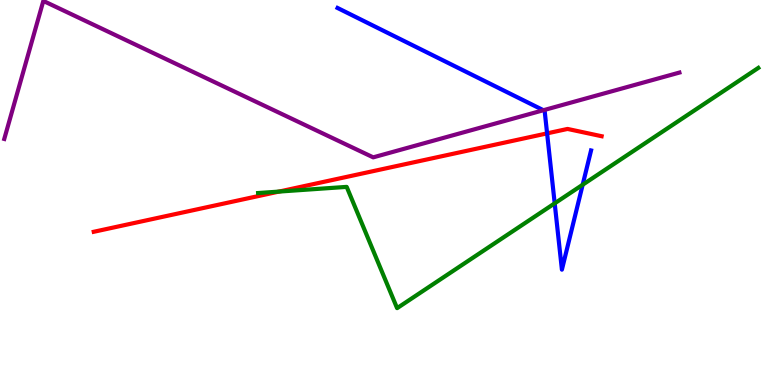[{'lines': ['blue', 'red'], 'intersections': [{'x': 7.06, 'y': 6.54}]}, {'lines': ['green', 'red'], 'intersections': [{'x': 3.6, 'y': 5.02}]}, {'lines': ['purple', 'red'], 'intersections': []}, {'lines': ['blue', 'green'], 'intersections': [{'x': 7.16, 'y': 4.72}, {'x': 7.52, 'y': 5.2}]}, {'lines': ['blue', 'purple'], 'intersections': [{'x': 7.01, 'y': 7.14}]}, {'lines': ['green', 'purple'], 'intersections': []}]